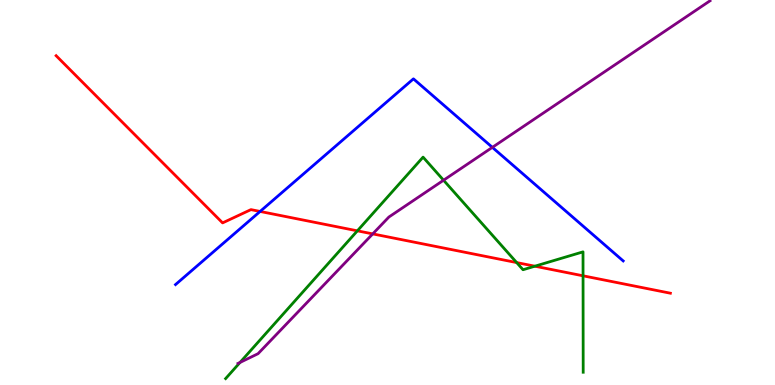[{'lines': ['blue', 'red'], 'intersections': [{'x': 3.36, 'y': 4.51}]}, {'lines': ['green', 'red'], 'intersections': [{'x': 4.61, 'y': 4.0}, {'x': 6.67, 'y': 3.18}, {'x': 6.9, 'y': 3.09}, {'x': 7.52, 'y': 2.84}]}, {'lines': ['purple', 'red'], 'intersections': [{'x': 4.81, 'y': 3.92}]}, {'lines': ['blue', 'green'], 'intersections': []}, {'lines': ['blue', 'purple'], 'intersections': [{'x': 6.35, 'y': 6.17}]}, {'lines': ['green', 'purple'], 'intersections': [{'x': 3.1, 'y': 0.586}, {'x': 5.72, 'y': 5.32}]}]